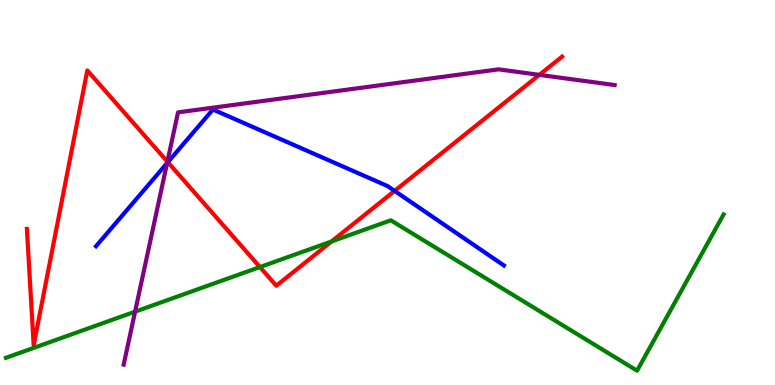[{'lines': ['blue', 'red'], 'intersections': [{'x': 2.17, 'y': 5.79}, {'x': 5.09, 'y': 5.04}]}, {'lines': ['green', 'red'], 'intersections': [{'x': 3.35, 'y': 3.06}, {'x': 4.28, 'y': 3.73}]}, {'lines': ['purple', 'red'], 'intersections': [{'x': 2.16, 'y': 5.8}, {'x': 6.96, 'y': 8.06}]}, {'lines': ['blue', 'green'], 'intersections': []}, {'lines': ['blue', 'purple'], 'intersections': [{'x': 2.16, 'y': 5.76}]}, {'lines': ['green', 'purple'], 'intersections': [{'x': 1.74, 'y': 1.9}]}]